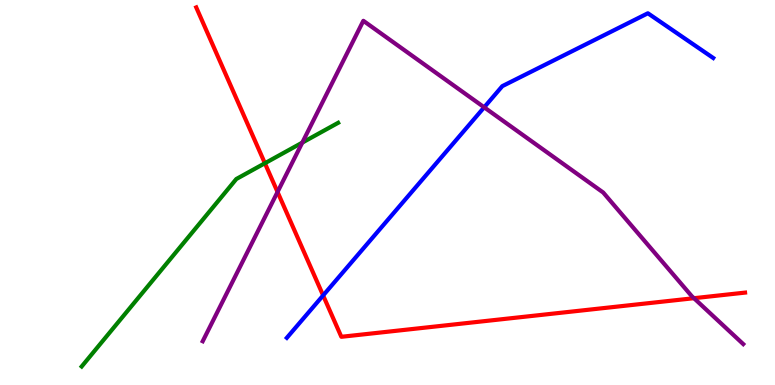[{'lines': ['blue', 'red'], 'intersections': [{'x': 4.17, 'y': 2.33}]}, {'lines': ['green', 'red'], 'intersections': [{'x': 3.42, 'y': 5.76}]}, {'lines': ['purple', 'red'], 'intersections': [{'x': 3.58, 'y': 5.01}, {'x': 8.95, 'y': 2.25}]}, {'lines': ['blue', 'green'], 'intersections': []}, {'lines': ['blue', 'purple'], 'intersections': [{'x': 6.25, 'y': 7.21}]}, {'lines': ['green', 'purple'], 'intersections': [{'x': 3.9, 'y': 6.3}]}]